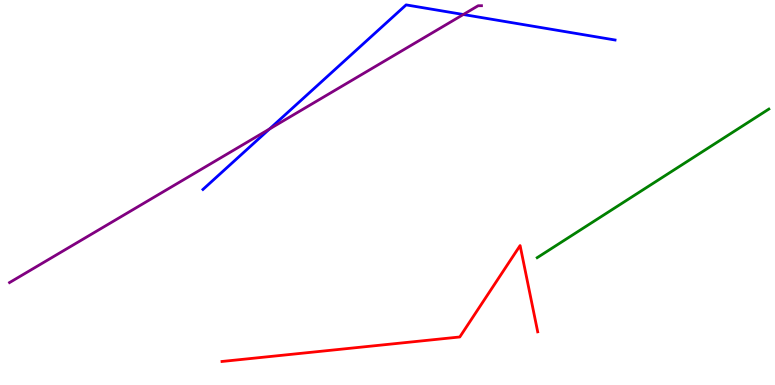[{'lines': ['blue', 'red'], 'intersections': []}, {'lines': ['green', 'red'], 'intersections': []}, {'lines': ['purple', 'red'], 'intersections': []}, {'lines': ['blue', 'green'], 'intersections': []}, {'lines': ['blue', 'purple'], 'intersections': [{'x': 3.48, 'y': 6.65}, {'x': 5.98, 'y': 9.62}]}, {'lines': ['green', 'purple'], 'intersections': []}]